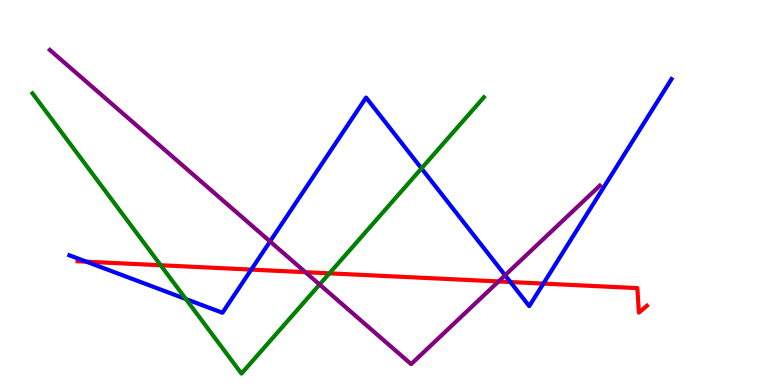[{'lines': ['blue', 'red'], 'intersections': [{'x': 1.11, 'y': 3.2}, {'x': 3.24, 'y': 3.0}, {'x': 6.59, 'y': 2.67}, {'x': 7.01, 'y': 2.63}]}, {'lines': ['green', 'red'], 'intersections': [{'x': 2.07, 'y': 3.11}, {'x': 4.25, 'y': 2.9}]}, {'lines': ['purple', 'red'], 'intersections': [{'x': 3.94, 'y': 2.93}, {'x': 6.43, 'y': 2.69}]}, {'lines': ['blue', 'green'], 'intersections': [{'x': 2.4, 'y': 2.23}, {'x': 5.44, 'y': 5.63}]}, {'lines': ['blue', 'purple'], 'intersections': [{'x': 3.48, 'y': 3.73}, {'x': 6.52, 'y': 2.85}]}, {'lines': ['green', 'purple'], 'intersections': [{'x': 4.12, 'y': 2.61}]}]